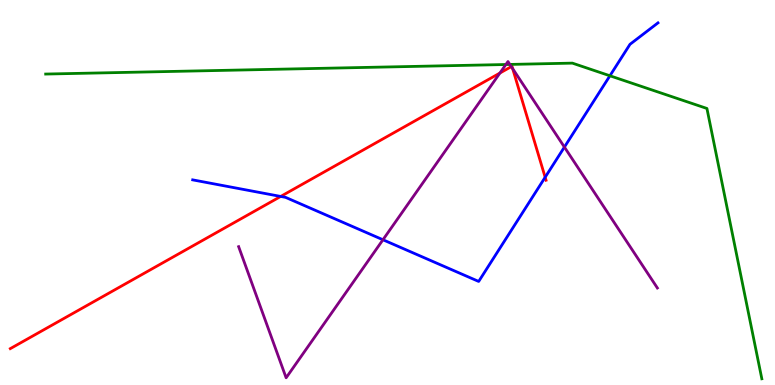[{'lines': ['blue', 'red'], 'intersections': [{'x': 3.62, 'y': 4.9}, {'x': 7.03, 'y': 5.4}]}, {'lines': ['green', 'red'], 'intersections': []}, {'lines': ['purple', 'red'], 'intersections': [{'x': 6.45, 'y': 8.1}, {'x': 6.6, 'y': 8.27}, {'x': 6.62, 'y': 8.22}]}, {'lines': ['blue', 'green'], 'intersections': [{'x': 7.87, 'y': 8.03}]}, {'lines': ['blue', 'purple'], 'intersections': [{'x': 4.94, 'y': 3.77}, {'x': 7.28, 'y': 6.18}]}, {'lines': ['green', 'purple'], 'intersections': [{'x': 6.53, 'y': 8.32}, {'x': 6.58, 'y': 8.33}]}]